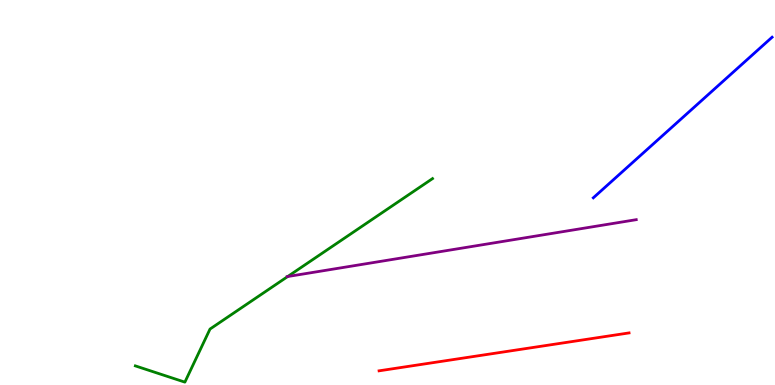[{'lines': ['blue', 'red'], 'intersections': []}, {'lines': ['green', 'red'], 'intersections': []}, {'lines': ['purple', 'red'], 'intersections': []}, {'lines': ['blue', 'green'], 'intersections': []}, {'lines': ['blue', 'purple'], 'intersections': []}, {'lines': ['green', 'purple'], 'intersections': [{'x': 3.71, 'y': 2.82}]}]